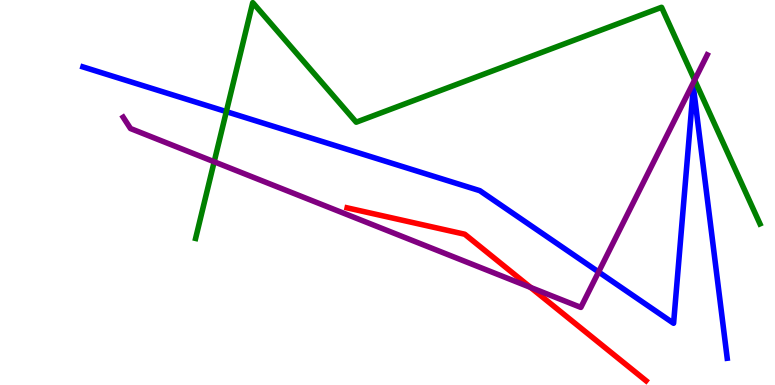[{'lines': ['blue', 'red'], 'intersections': []}, {'lines': ['green', 'red'], 'intersections': []}, {'lines': ['purple', 'red'], 'intersections': [{'x': 6.85, 'y': 2.53}]}, {'lines': ['blue', 'green'], 'intersections': [{'x': 2.92, 'y': 7.1}]}, {'lines': ['blue', 'purple'], 'intersections': [{'x': 7.72, 'y': 2.94}]}, {'lines': ['green', 'purple'], 'intersections': [{'x': 2.76, 'y': 5.8}, {'x': 8.96, 'y': 7.92}]}]